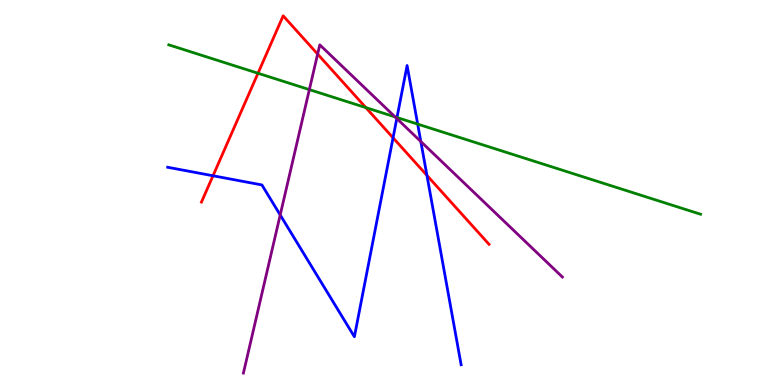[{'lines': ['blue', 'red'], 'intersections': [{'x': 2.75, 'y': 5.43}, {'x': 5.07, 'y': 6.42}, {'x': 5.51, 'y': 5.44}]}, {'lines': ['green', 'red'], 'intersections': [{'x': 3.33, 'y': 8.1}, {'x': 4.72, 'y': 7.2}]}, {'lines': ['purple', 'red'], 'intersections': [{'x': 4.1, 'y': 8.6}]}, {'lines': ['blue', 'green'], 'intersections': [{'x': 5.12, 'y': 6.95}, {'x': 5.39, 'y': 6.78}]}, {'lines': ['blue', 'purple'], 'intersections': [{'x': 3.62, 'y': 4.42}, {'x': 5.12, 'y': 6.92}, {'x': 5.43, 'y': 6.32}]}, {'lines': ['green', 'purple'], 'intersections': [{'x': 3.99, 'y': 7.67}, {'x': 5.1, 'y': 6.96}]}]